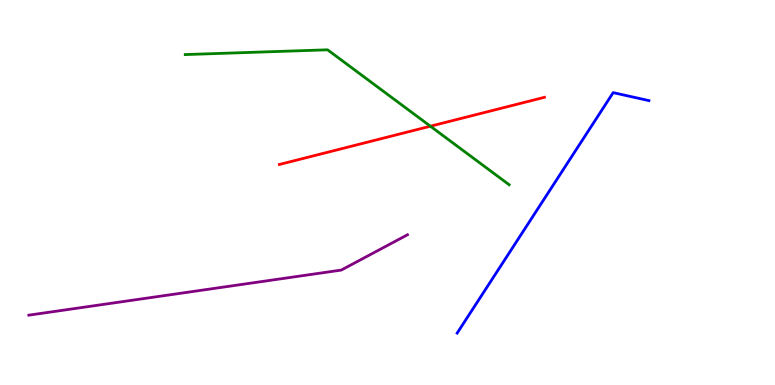[{'lines': ['blue', 'red'], 'intersections': []}, {'lines': ['green', 'red'], 'intersections': [{'x': 5.55, 'y': 6.72}]}, {'lines': ['purple', 'red'], 'intersections': []}, {'lines': ['blue', 'green'], 'intersections': []}, {'lines': ['blue', 'purple'], 'intersections': []}, {'lines': ['green', 'purple'], 'intersections': []}]